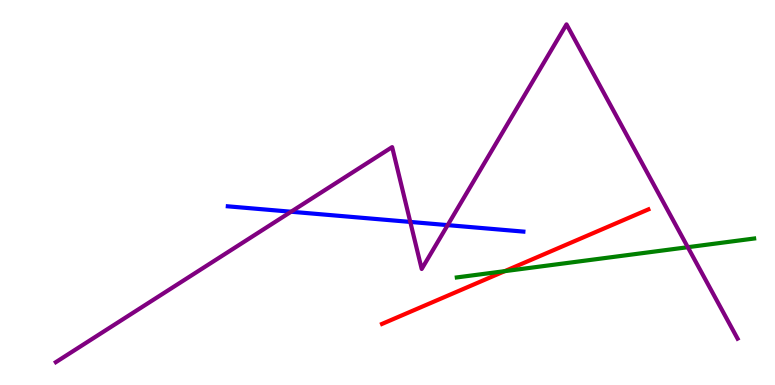[{'lines': ['blue', 'red'], 'intersections': []}, {'lines': ['green', 'red'], 'intersections': [{'x': 6.51, 'y': 2.96}]}, {'lines': ['purple', 'red'], 'intersections': []}, {'lines': ['blue', 'green'], 'intersections': []}, {'lines': ['blue', 'purple'], 'intersections': [{'x': 3.76, 'y': 4.5}, {'x': 5.29, 'y': 4.24}, {'x': 5.78, 'y': 4.15}]}, {'lines': ['green', 'purple'], 'intersections': [{'x': 8.87, 'y': 3.58}]}]